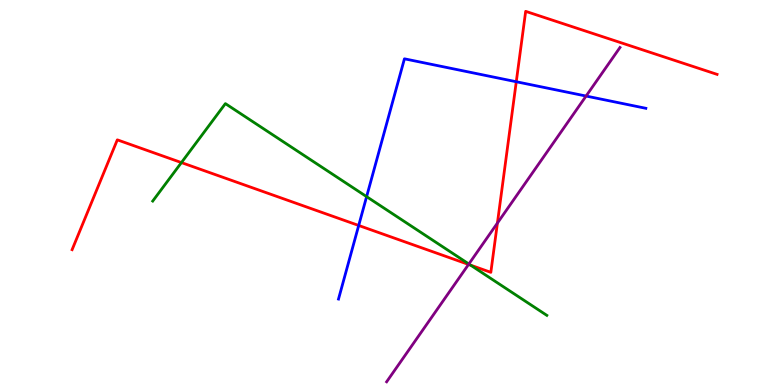[{'lines': ['blue', 'red'], 'intersections': [{'x': 4.63, 'y': 4.14}, {'x': 6.66, 'y': 7.88}]}, {'lines': ['green', 'red'], 'intersections': [{'x': 2.34, 'y': 5.78}, {'x': 6.07, 'y': 3.11}]}, {'lines': ['purple', 'red'], 'intersections': [{'x': 6.05, 'y': 3.13}, {'x': 6.42, 'y': 4.21}]}, {'lines': ['blue', 'green'], 'intersections': [{'x': 4.73, 'y': 4.89}]}, {'lines': ['blue', 'purple'], 'intersections': [{'x': 7.56, 'y': 7.51}]}, {'lines': ['green', 'purple'], 'intersections': [{'x': 6.05, 'y': 3.14}]}]